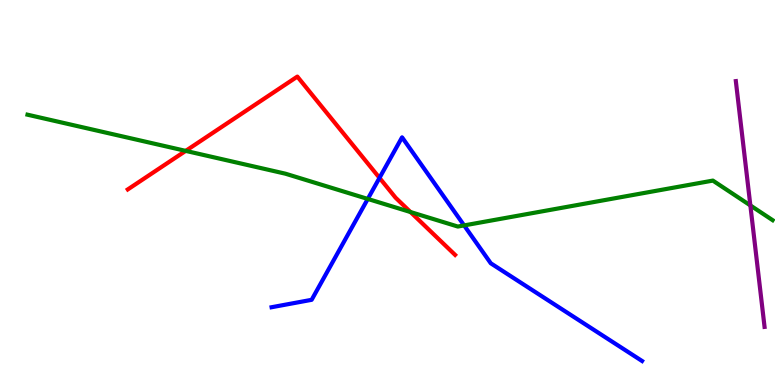[{'lines': ['blue', 'red'], 'intersections': [{'x': 4.9, 'y': 5.38}]}, {'lines': ['green', 'red'], 'intersections': [{'x': 2.4, 'y': 6.08}, {'x': 5.3, 'y': 4.49}]}, {'lines': ['purple', 'red'], 'intersections': []}, {'lines': ['blue', 'green'], 'intersections': [{'x': 4.75, 'y': 4.83}, {'x': 5.99, 'y': 4.15}]}, {'lines': ['blue', 'purple'], 'intersections': []}, {'lines': ['green', 'purple'], 'intersections': [{'x': 9.68, 'y': 4.66}]}]